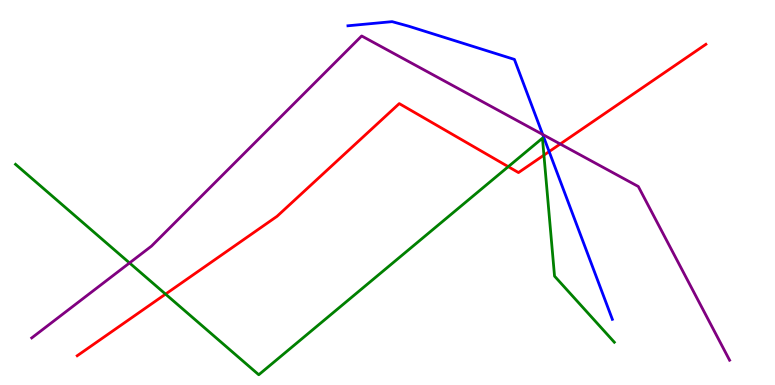[{'lines': ['blue', 'red'], 'intersections': [{'x': 7.09, 'y': 6.06}]}, {'lines': ['green', 'red'], 'intersections': [{'x': 2.14, 'y': 2.36}, {'x': 6.56, 'y': 5.67}, {'x': 7.02, 'y': 5.97}]}, {'lines': ['purple', 'red'], 'intersections': [{'x': 7.23, 'y': 6.26}]}, {'lines': ['blue', 'green'], 'intersections': []}, {'lines': ['blue', 'purple'], 'intersections': [{'x': 7.0, 'y': 6.51}]}, {'lines': ['green', 'purple'], 'intersections': [{'x': 1.67, 'y': 3.17}]}]